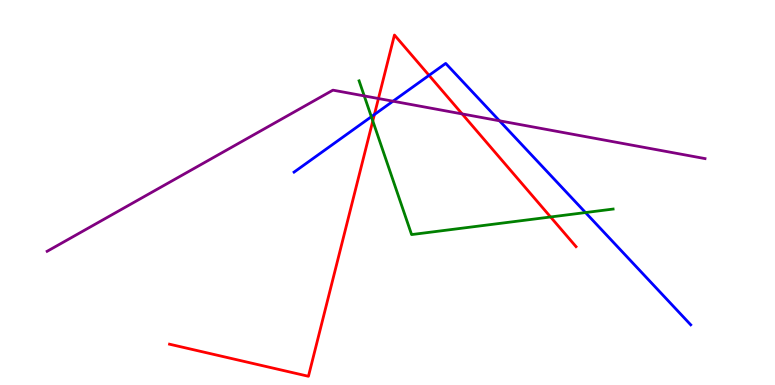[{'lines': ['blue', 'red'], 'intersections': [{'x': 4.83, 'y': 7.03}, {'x': 5.54, 'y': 8.04}]}, {'lines': ['green', 'red'], 'intersections': [{'x': 4.81, 'y': 6.86}, {'x': 7.1, 'y': 4.36}]}, {'lines': ['purple', 'red'], 'intersections': [{'x': 4.88, 'y': 7.44}, {'x': 5.96, 'y': 7.04}]}, {'lines': ['blue', 'green'], 'intersections': [{'x': 4.79, 'y': 6.97}, {'x': 7.55, 'y': 4.48}]}, {'lines': ['blue', 'purple'], 'intersections': [{'x': 5.07, 'y': 7.37}, {'x': 6.44, 'y': 6.86}]}, {'lines': ['green', 'purple'], 'intersections': [{'x': 4.7, 'y': 7.51}]}]